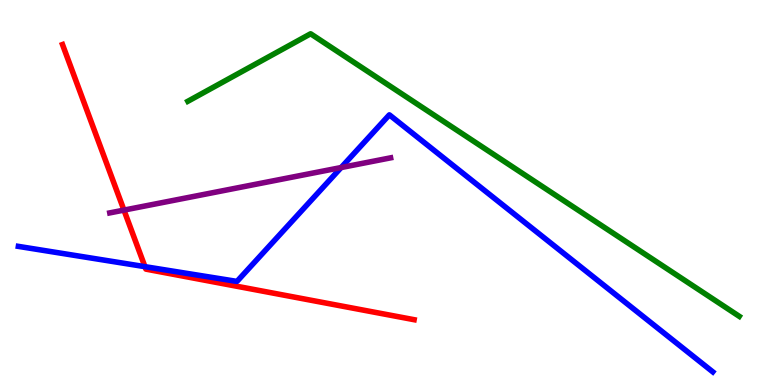[{'lines': ['blue', 'red'], 'intersections': [{'x': 1.87, 'y': 3.07}]}, {'lines': ['green', 'red'], 'intersections': []}, {'lines': ['purple', 'red'], 'intersections': [{'x': 1.6, 'y': 4.54}]}, {'lines': ['blue', 'green'], 'intersections': []}, {'lines': ['blue', 'purple'], 'intersections': [{'x': 4.4, 'y': 5.65}]}, {'lines': ['green', 'purple'], 'intersections': []}]